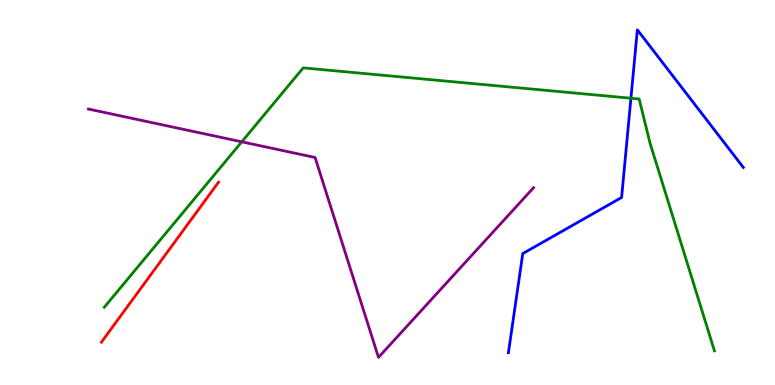[{'lines': ['blue', 'red'], 'intersections': []}, {'lines': ['green', 'red'], 'intersections': []}, {'lines': ['purple', 'red'], 'intersections': []}, {'lines': ['blue', 'green'], 'intersections': [{'x': 8.14, 'y': 7.45}]}, {'lines': ['blue', 'purple'], 'intersections': []}, {'lines': ['green', 'purple'], 'intersections': [{'x': 3.12, 'y': 6.32}]}]